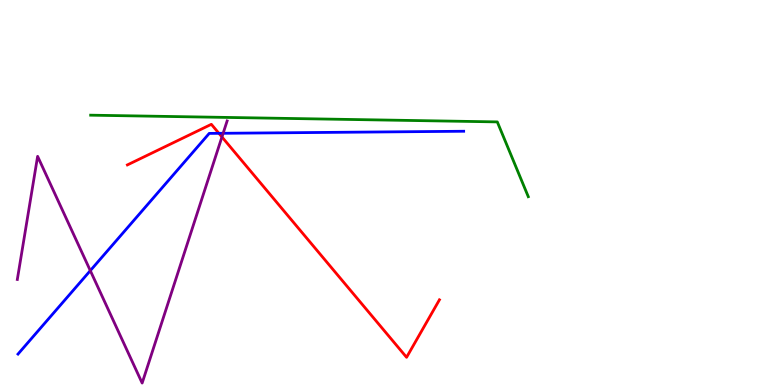[{'lines': ['blue', 'red'], 'intersections': [{'x': 2.82, 'y': 6.54}]}, {'lines': ['green', 'red'], 'intersections': []}, {'lines': ['purple', 'red'], 'intersections': [{'x': 2.86, 'y': 6.44}]}, {'lines': ['blue', 'green'], 'intersections': []}, {'lines': ['blue', 'purple'], 'intersections': [{'x': 1.17, 'y': 2.97}, {'x': 2.88, 'y': 6.54}]}, {'lines': ['green', 'purple'], 'intersections': []}]